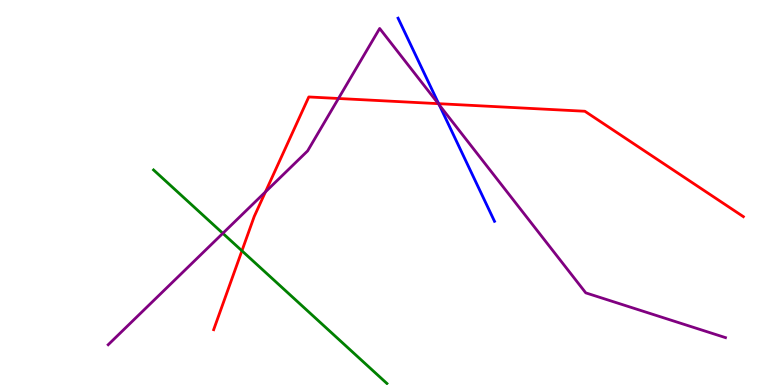[{'lines': ['blue', 'red'], 'intersections': [{'x': 5.66, 'y': 7.31}]}, {'lines': ['green', 'red'], 'intersections': [{'x': 3.12, 'y': 3.49}]}, {'lines': ['purple', 'red'], 'intersections': [{'x': 3.43, 'y': 5.02}, {'x': 4.37, 'y': 7.44}, {'x': 5.66, 'y': 7.31}]}, {'lines': ['blue', 'green'], 'intersections': []}, {'lines': ['blue', 'purple'], 'intersections': [{'x': 5.67, 'y': 7.28}]}, {'lines': ['green', 'purple'], 'intersections': [{'x': 2.88, 'y': 3.94}]}]